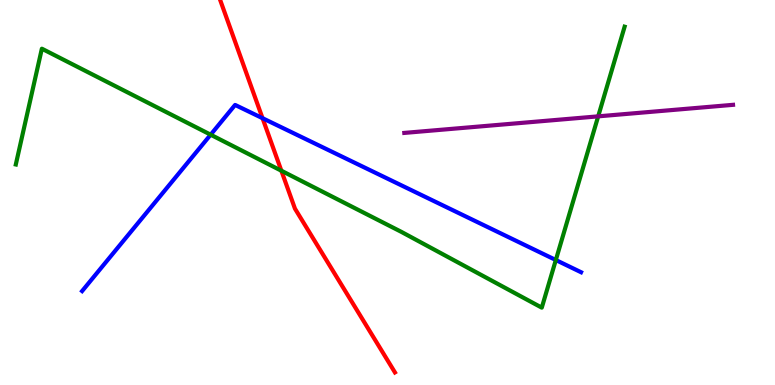[{'lines': ['blue', 'red'], 'intersections': [{'x': 3.39, 'y': 6.93}]}, {'lines': ['green', 'red'], 'intersections': [{'x': 3.63, 'y': 5.57}]}, {'lines': ['purple', 'red'], 'intersections': []}, {'lines': ['blue', 'green'], 'intersections': [{'x': 2.72, 'y': 6.5}, {'x': 7.17, 'y': 3.25}]}, {'lines': ['blue', 'purple'], 'intersections': []}, {'lines': ['green', 'purple'], 'intersections': [{'x': 7.72, 'y': 6.98}]}]